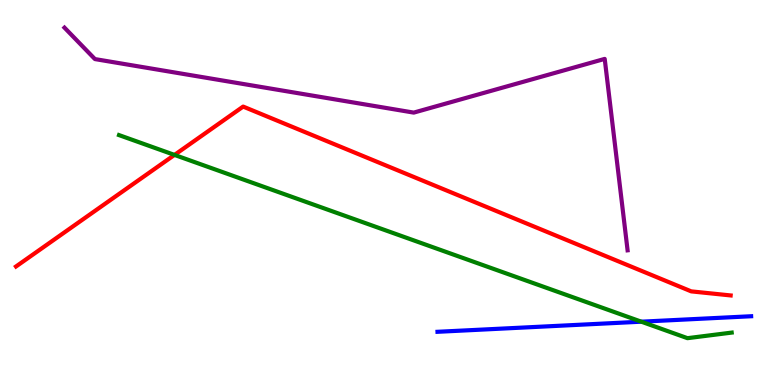[{'lines': ['blue', 'red'], 'intersections': []}, {'lines': ['green', 'red'], 'intersections': [{'x': 2.25, 'y': 5.98}]}, {'lines': ['purple', 'red'], 'intersections': []}, {'lines': ['blue', 'green'], 'intersections': [{'x': 8.28, 'y': 1.64}]}, {'lines': ['blue', 'purple'], 'intersections': []}, {'lines': ['green', 'purple'], 'intersections': []}]